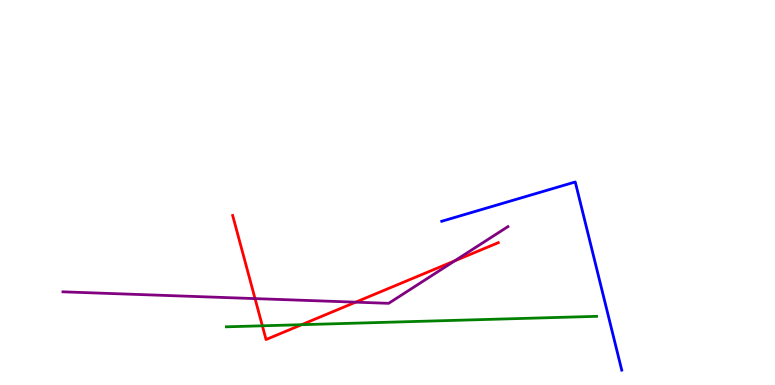[{'lines': ['blue', 'red'], 'intersections': []}, {'lines': ['green', 'red'], 'intersections': [{'x': 3.39, 'y': 1.54}, {'x': 3.89, 'y': 1.57}]}, {'lines': ['purple', 'red'], 'intersections': [{'x': 3.29, 'y': 2.24}, {'x': 4.59, 'y': 2.15}, {'x': 5.87, 'y': 3.22}]}, {'lines': ['blue', 'green'], 'intersections': []}, {'lines': ['blue', 'purple'], 'intersections': []}, {'lines': ['green', 'purple'], 'intersections': []}]